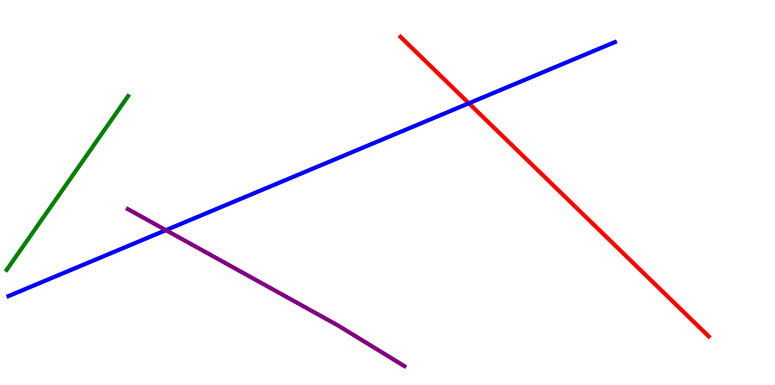[{'lines': ['blue', 'red'], 'intersections': [{'x': 6.05, 'y': 7.32}]}, {'lines': ['green', 'red'], 'intersections': []}, {'lines': ['purple', 'red'], 'intersections': []}, {'lines': ['blue', 'green'], 'intersections': []}, {'lines': ['blue', 'purple'], 'intersections': [{'x': 2.14, 'y': 4.02}]}, {'lines': ['green', 'purple'], 'intersections': []}]